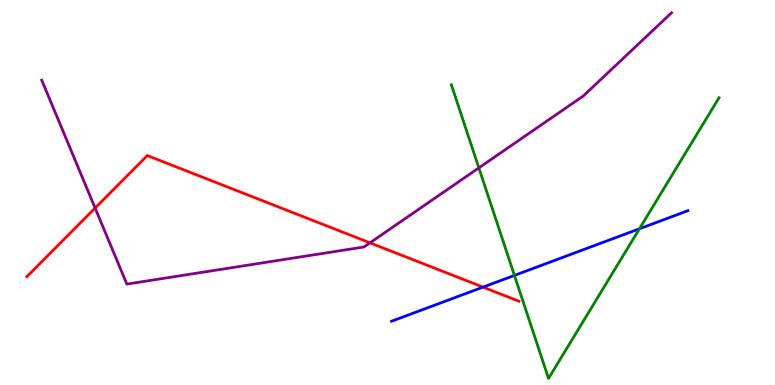[{'lines': ['blue', 'red'], 'intersections': [{'x': 6.23, 'y': 2.54}]}, {'lines': ['green', 'red'], 'intersections': []}, {'lines': ['purple', 'red'], 'intersections': [{'x': 1.23, 'y': 4.6}, {'x': 4.77, 'y': 3.69}]}, {'lines': ['blue', 'green'], 'intersections': [{'x': 6.64, 'y': 2.85}, {'x': 8.25, 'y': 4.06}]}, {'lines': ['blue', 'purple'], 'intersections': []}, {'lines': ['green', 'purple'], 'intersections': [{'x': 6.18, 'y': 5.64}]}]